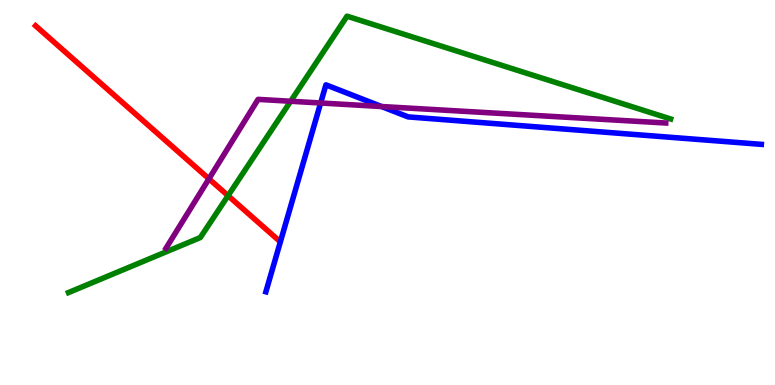[{'lines': ['blue', 'red'], 'intersections': []}, {'lines': ['green', 'red'], 'intersections': [{'x': 2.94, 'y': 4.92}]}, {'lines': ['purple', 'red'], 'intersections': [{'x': 2.7, 'y': 5.36}]}, {'lines': ['blue', 'green'], 'intersections': []}, {'lines': ['blue', 'purple'], 'intersections': [{'x': 4.14, 'y': 7.32}, {'x': 4.92, 'y': 7.23}]}, {'lines': ['green', 'purple'], 'intersections': [{'x': 3.75, 'y': 7.37}]}]